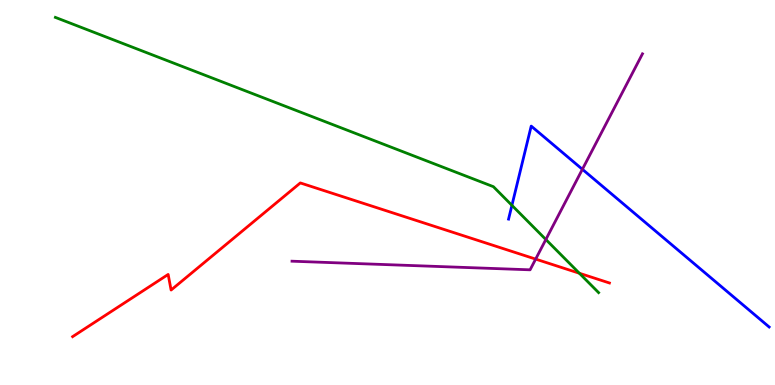[{'lines': ['blue', 'red'], 'intersections': []}, {'lines': ['green', 'red'], 'intersections': [{'x': 7.48, 'y': 2.9}]}, {'lines': ['purple', 'red'], 'intersections': [{'x': 6.91, 'y': 3.27}]}, {'lines': ['blue', 'green'], 'intersections': [{'x': 6.61, 'y': 4.67}]}, {'lines': ['blue', 'purple'], 'intersections': [{'x': 7.51, 'y': 5.6}]}, {'lines': ['green', 'purple'], 'intersections': [{'x': 7.04, 'y': 3.78}]}]